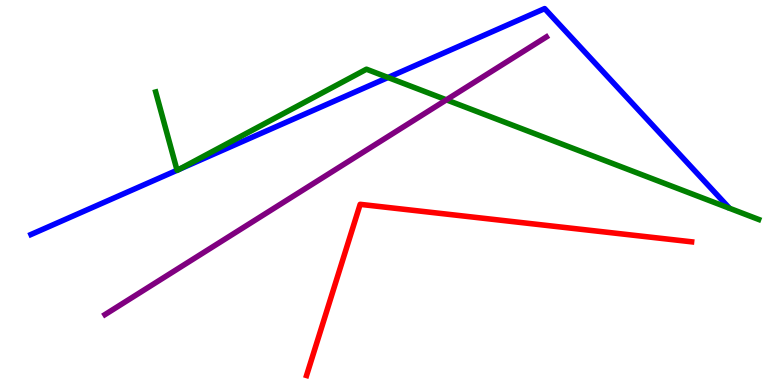[{'lines': ['blue', 'red'], 'intersections': []}, {'lines': ['green', 'red'], 'intersections': []}, {'lines': ['purple', 'red'], 'intersections': []}, {'lines': ['blue', 'green'], 'intersections': [{'x': 2.28, 'y': 5.58}, {'x': 2.31, 'y': 5.6}, {'x': 5.01, 'y': 7.99}]}, {'lines': ['blue', 'purple'], 'intersections': []}, {'lines': ['green', 'purple'], 'intersections': [{'x': 5.76, 'y': 7.41}]}]